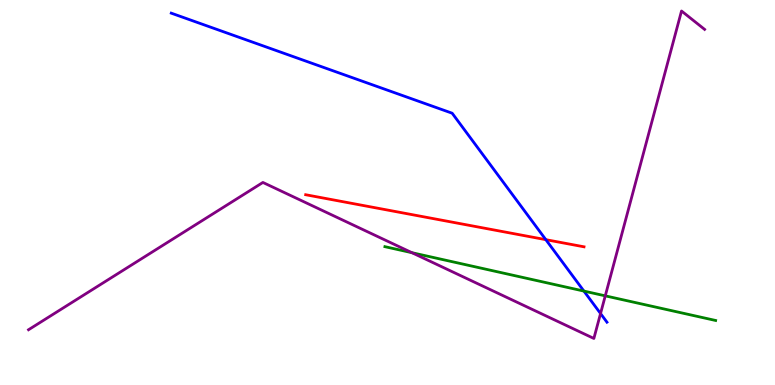[{'lines': ['blue', 'red'], 'intersections': [{'x': 7.04, 'y': 3.77}]}, {'lines': ['green', 'red'], 'intersections': []}, {'lines': ['purple', 'red'], 'intersections': []}, {'lines': ['blue', 'green'], 'intersections': [{'x': 7.53, 'y': 2.44}]}, {'lines': ['blue', 'purple'], 'intersections': [{'x': 7.75, 'y': 1.86}]}, {'lines': ['green', 'purple'], 'intersections': [{'x': 5.32, 'y': 3.44}, {'x': 7.81, 'y': 2.32}]}]